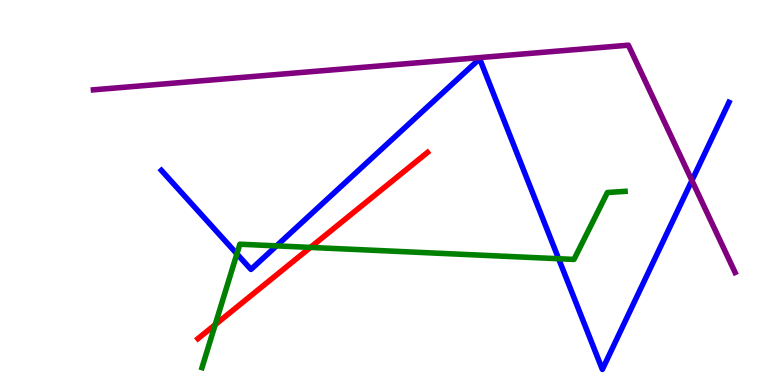[{'lines': ['blue', 'red'], 'intersections': []}, {'lines': ['green', 'red'], 'intersections': [{'x': 2.78, 'y': 1.57}, {'x': 4.01, 'y': 3.57}]}, {'lines': ['purple', 'red'], 'intersections': []}, {'lines': ['blue', 'green'], 'intersections': [{'x': 3.06, 'y': 3.41}, {'x': 3.57, 'y': 3.61}, {'x': 7.21, 'y': 3.28}]}, {'lines': ['blue', 'purple'], 'intersections': [{'x': 8.93, 'y': 5.31}]}, {'lines': ['green', 'purple'], 'intersections': []}]